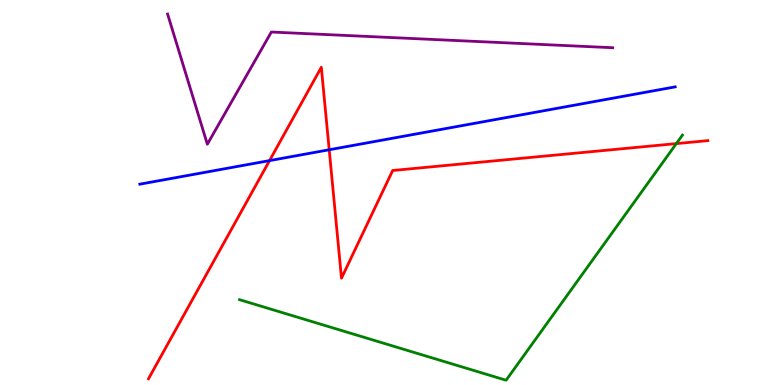[{'lines': ['blue', 'red'], 'intersections': [{'x': 3.48, 'y': 5.83}, {'x': 4.25, 'y': 6.11}]}, {'lines': ['green', 'red'], 'intersections': [{'x': 8.73, 'y': 6.27}]}, {'lines': ['purple', 'red'], 'intersections': []}, {'lines': ['blue', 'green'], 'intersections': []}, {'lines': ['blue', 'purple'], 'intersections': []}, {'lines': ['green', 'purple'], 'intersections': []}]